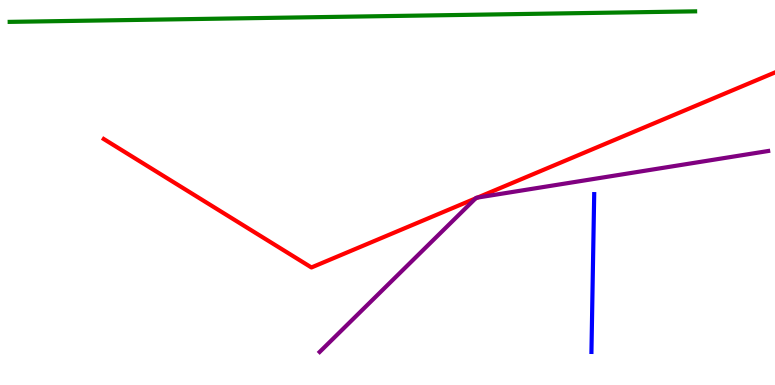[{'lines': ['blue', 'red'], 'intersections': []}, {'lines': ['green', 'red'], 'intersections': []}, {'lines': ['purple', 'red'], 'intersections': [{'x': 6.14, 'y': 4.85}, {'x': 6.16, 'y': 4.87}]}, {'lines': ['blue', 'green'], 'intersections': []}, {'lines': ['blue', 'purple'], 'intersections': []}, {'lines': ['green', 'purple'], 'intersections': []}]